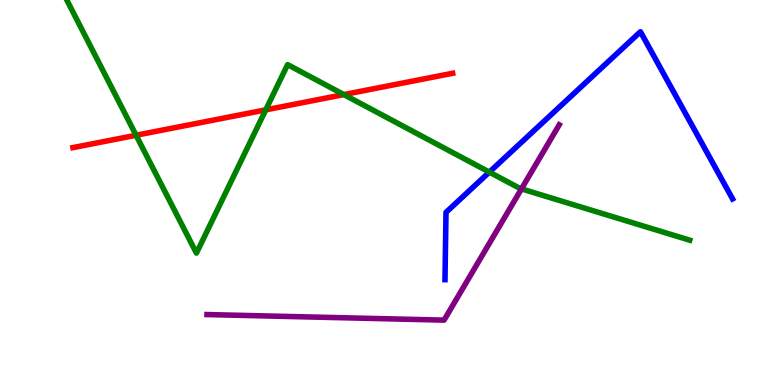[{'lines': ['blue', 'red'], 'intersections': []}, {'lines': ['green', 'red'], 'intersections': [{'x': 1.76, 'y': 6.49}, {'x': 3.43, 'y': 7.15}, {'x': 4.44, 'y': 7.54}]}, {'lines': ['purple', 'red'], 'intersections': []}, {'lines': ['blue', 'green'], 'intersections': [{'x': 6.31, 'y': 5.53}]}, {'lines': ['blue', 'purple'], 'intersections': []}, {'lines': ['green', 'purple'], 'intersections': [{'x': 6.73, 'y': 5.09}]}]